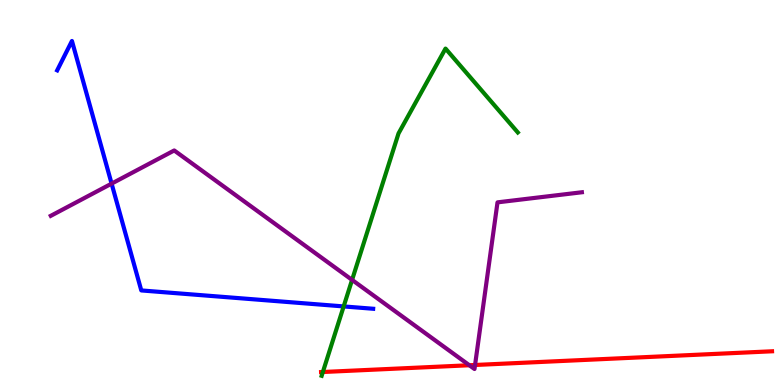[{'lines': ['blue', 'red'], 'intersections': []}, {'lines': ['green', 'red'], 'intersections': [{'x': 4.17, 'y': 0.338}]}, {'lines': ['purple', 'red'], 'intersections': [{'x': 6.06, 'y': 0.513}, {'x': 6.13, 'y': 0.52}]}, {'lines': ['blue', 'green'], 'intersections': [{'x': 4.43, 'y': 2.04}]}, {'lines': ['blue', 'purple'], 'intersections': [{'x': 1.44, 'y': 5.23}]}, {'lines': ['green', 'purple'], 'intersections': [{'x': 4.54, 'y': 2.73}]}]